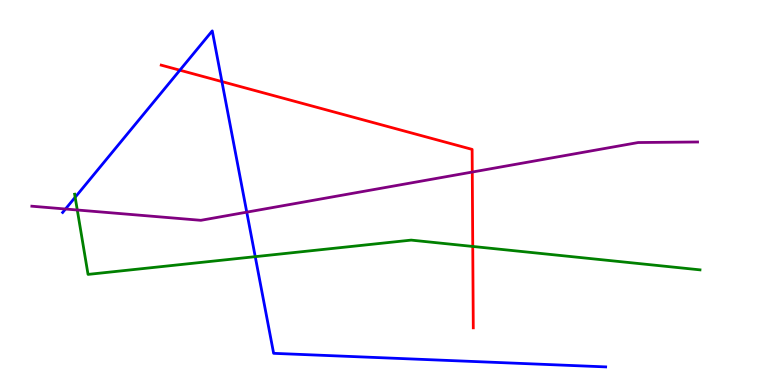[{'lines': ['blue', 'red'], 'intersections': [{'x': 2.32, 'y': 8.18}, {'x': 2.86, 'y': 7.88}]}, {'lines': ['green', 'red'], 'intersections': [{'x': 6.1, 'y': 3.6}]}, {'lines': ['purple', 'red'], 'intersections': [{'x': 6.09, 'y': 5.53}]}, {'lines': ['blue', 'green'], 'intersections': [{'x': 0.97, 'y': 4.88}, {'x': 3.29, 'y': 3.33}]}, {'lines': ['blue', 'purple'], 'intersections': [{'x': 0.845, 'y': 4.57}, {'x': 3.18, 'y': 4.49}]}, {'lines': ['green', 'purple'], 'intersections': [{'x': 0.997, 'y': 4.55}]}]